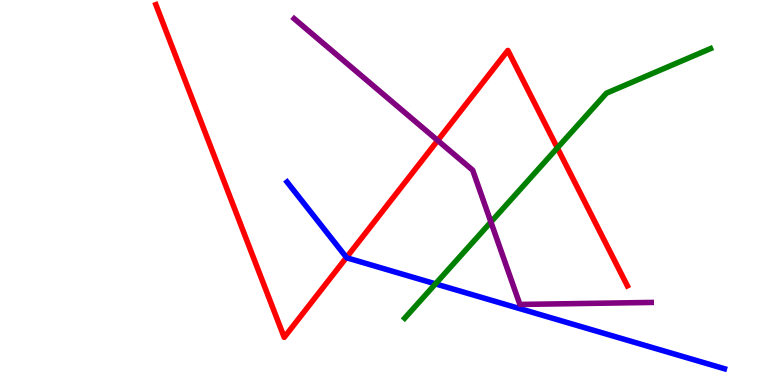[{'lines': ['blue', 'red'], 'intersections': [{'x': 4.47, 'y': 3.31}]}, {'lines': ['green', 'red'], 'intersections': [{'x': 7.19, 'y': 6.16}]}, {'lines': ['purple', 'red'], 'intersections': [{'x': 5.65, 'y': 6.35}]}, {'lines': ['blue', 'green'], 'intersections': [{'x': 5.62, 'y': 2.63}]}, {'lines': ['blue', 'purple'], 'intersections': []}, {'lines': ['green', 'purple'], 'intersections': [{'x': 6.33, 'y': 4.23}]}]